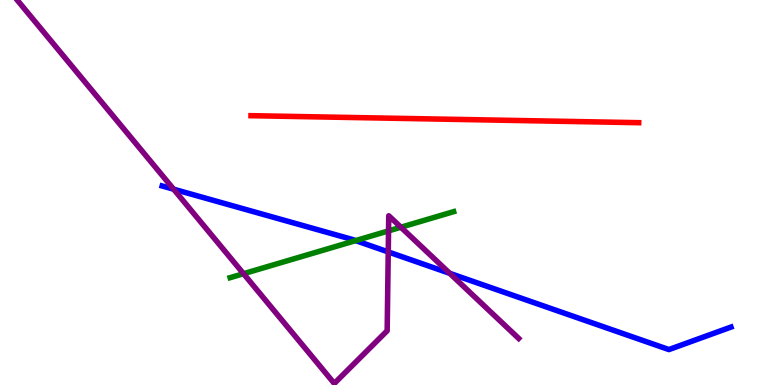[{'lines': ['blue', 'red'], 'intersections': []}, {'lines': ['green', 'red'], 'intersections': []}, {'lines': ['purple', 'red'], 'intersections': []}, {'lines': ['blue', 'green'], 'intersections': [{'x': 4.59, 'y': 3.75}]}, {'lines': ['blue', 'purple'], 'intersections': [{'x': 2.24, 'y': 5.09}, {'x': 5.01, 'y': 3.46}, {'x': 5.8, 'y': 2.9}]}, {'lines': ['green', 'purple'], 'intersections': [{'x': 3.14, 'y': 2.89}, {'x': 5.01, 'y': 4.0}, {'x': 5.17, 'y': 4.1}]}]